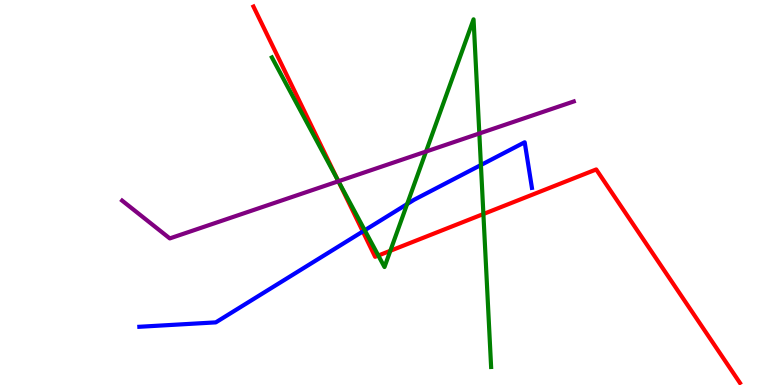[{'lines': ['blue', 'red'], 'intersections': [{'x': 4.68, 'y': 3.99}]}, {'lines': ['green', 'red'], 'intersections': [{'x': 4.36, 'y': 5.31}, {'x': 4.88, 'y': 3.36}, {'x': 5.04, 'y': 3.49}, {'x': 6.24, 'y': 4.44}]}, {'lines': ['purple', 'red'], 'intersections': [{'x': 4.37, 'y': 5.29}]}, {'lines': ['blue', 'green'], 'intersections': [{'x': 4.71, 'y': 4.02}, {'x': 5.25, 'y': 4.7}, {'x': 6.21, 'y': 5.71}]}, {'lines': ['blue', 'purple'], 'intersections': []}, {'lines': ['green', 'purple'], 'intersections': [{'x': 4.37, 'y': 5.29}, {'x': 5.5, 'y': 6.06}, {'x': 6.18, 'y': 6.53}]}]